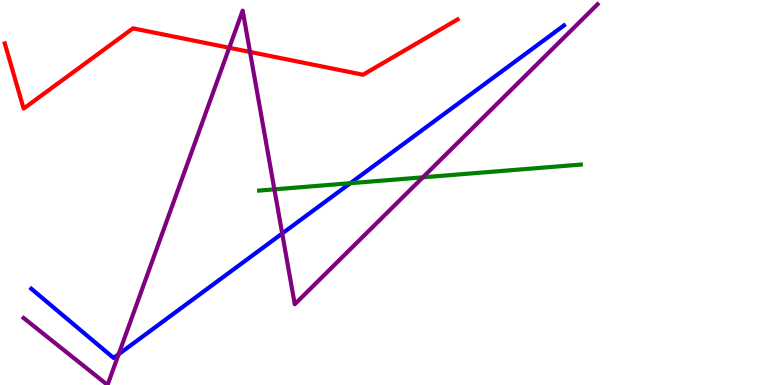[{'lines': ['blue', 'red'], 'intersections': []}, {'lines': ['green', 'red'], 'intersections': []}, {'lines': ['purple', 'red'], 'intersections': [{'x': 2.96, 'y': 8.76}, {'x': 3.23, 'y': 8.65}]}, {'lines': ['blue', 'green'], 'intersections': [{'x': 4.52, 'y': 5.24}]}, {'lines': ['blue', 'purple'], 'intersections': [{'x': 1.53, 'y': 0.798}, {'x': 3.64, 'y': 3.94}]}, {'lines': ['green', 'purple'], 'intersections': [{'x': 3.54, 'y': 5.08}, {'x': 5.46, 'y': 5.39}]}]